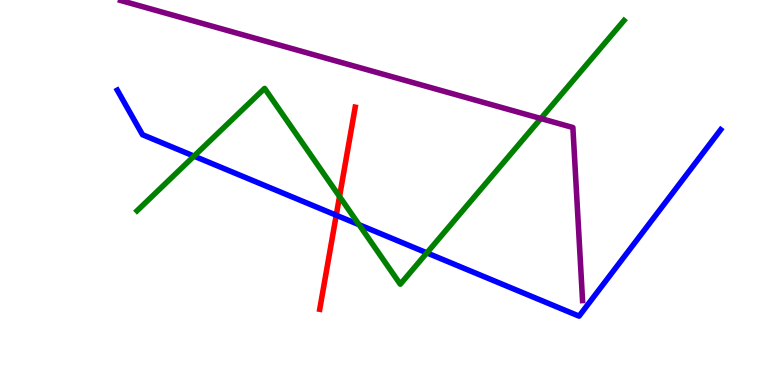[{'lines': ['blue', 'red'], 'intersections': [{'x': 4.34, 'y': 4.41}]}, {'lines': ['green', 'red'], 'intersections': [{'x': 4.38, 'y': 4.9}]}, {'lines': ['purple', 'red'], 'intersections': []}, {'lines': ['blue', 'green'], 'intersections': [{'x': 2.5, 'y': 5.94}, {'x': 4.63, 'y': 4.16}, {'x': 5.51, 'y': 3.43}]}, {'lines': ['blue', 'purple'], 'intersections': []}, {'lines': ['green', 'purple'], 'intersections': [{'x': 6.98, 'y': 6.92}]}]